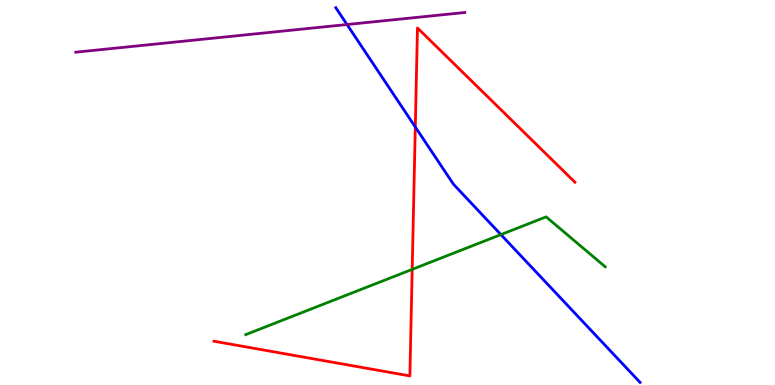[{'lines': ['blue', 'red'], 'intersections': [{'x': 5.36, 'y': 6.7}]}, {'lines': ['green', 'red'], 'intersections': [{'x': 5.32, 'y': 3.0}]}, {'lines': ['purple', 'red'], 'intersections': []}, {'lines': ['blue', 'green'], 'intersections': [{'x': 6.46, 'y': 3.91}]}, {'lines': ['blue', 'purple'], 'intersections': [{'x': 4.48, 'y': 9.36}]}, {'lines': ['green', 'purple'], 'intersections': []}]